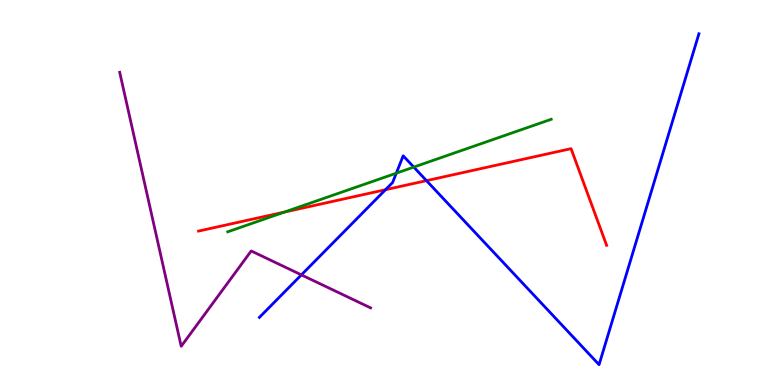[{'lines': ['blue', 'red'], 'intersections': [{'x': 4.97, 'y': 5.07}, {'x': 5.5, 'y': 5.31}]}, {'lines': ['green', 'red'], 'intersections': [{'x': 3.67, 'y': 4.49}]}, {'lines': ['purple', 'red'], 'intersections': []}, {'lines': ['blue', 'green'], 'intersections': [{'x': 5.11, 'y': 5.5}, {'x': 5.34, 'y': 5.66}]}, {'lines': ['blue', 'purple'], 'intersections': [{'x': 3.89, 'y': 2.86}]}, {'lines': ['green', 'purple'], 'intersections': []}]